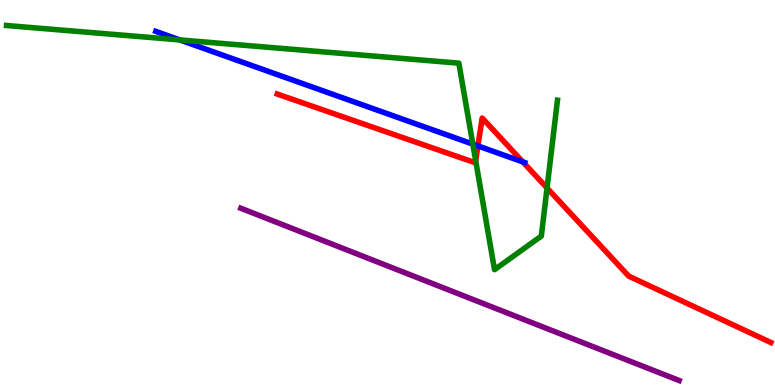[{'lines': ['blue', 'red'], 'intersections': [{'x': 6.17, 'y': 6.21}, {'x': 6.75, 'y': 5.79}]}, {'lines': ['green', 'red'], 'intersections': [{'x': 6.14, 'y': 5.83}, {'x': 7.06, 'y': 5.12}]}, {'lines': ['purple', 'red'], 'intersections': []}, {'lines': ['blue', 'green'], 'intersections': [{'x': 2.32, 'y': 8.96}, {'x': 6.1, 'y': 6.26}]}, {'lines': ['blue', 'purple'], 'intersections': []}, {'lines': ['green', 'purple'], 'intersections': []}]